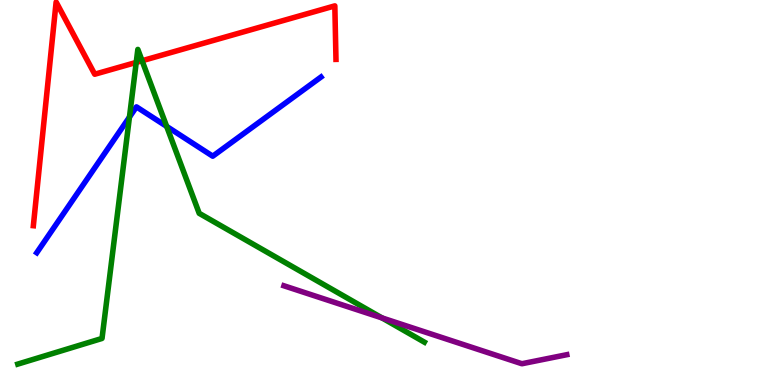[{'lines': ['blue', 'red'], 'intersections': []}, {'lines': ['green', 'red'], 'intersections': [{'x': 1.76, 'y': 8.38}, {'x': 1.83, 'y': 8.42}]}, {'lines': ['purple', 'red'], 'intersections': []}, {'lines': ['blue', 'green'], 'intersections': [{'x': 1.67, 'y': 6.96}, {'x': 2.15, 'y': 6.72}]}, {'lines': ['blue', 'purple'], 'intersections': []}, {'lines': ['green', 'purple'], 'intersections': [{'x': 4.93, 'y': 1.74}]}]